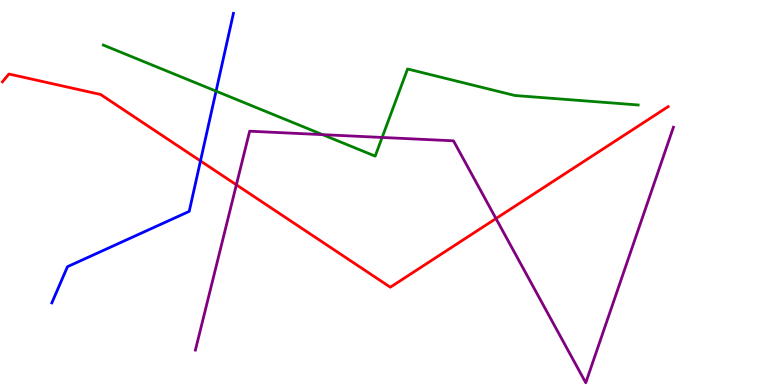[{'lines': ['blue', 'red'], 'intersections': [{'x': 2.59, 'y': 5.82}]}, {'lines': ['green', 'red'], 'intersections': []}, {'lines': ['purple', 'red'], 'intersections': [{'x': 3.05, 'y': 5.2}, {'x': 6.4, 'y': 4.32}]}, {'lines': ['blue', 'green'], 'intersections': [{'x': 2.79, 'y': 7.63}]}, {'lines': ['blue', 'purple'], 'intersections': []}, {'lines': ['green', 'purple'], 'intersections': [{'x': 4.16, 'y': 6.5}, {'x': 4.93, 'y': 6.43}]}]